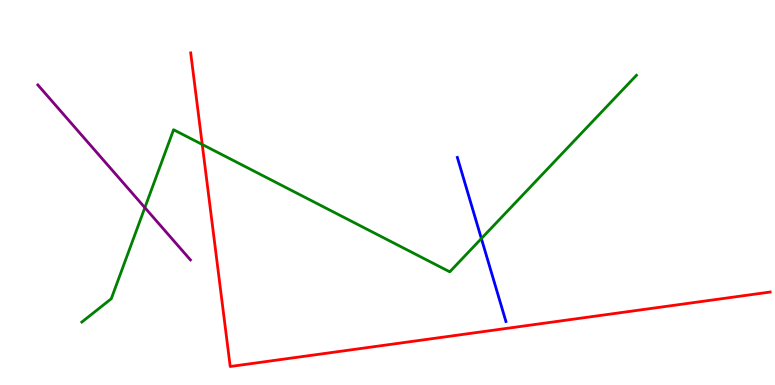[{'lines': ['blue', 'red'], 'intersections': []}, {'lines': ['green', 'red'], 'intersections': [{'x': 2.61, 'y': 6.25}]}, {'lines': ['purple', 'red'], 'intersections': []}, {'lines': ['blue', 'green'], 'intersections': [{'x': 6.21, 'y': 3.8}]}, {'lines': ['blue', 'purple'], 'intersections': []}, {'lines': ['green', 'purple'], 'intersections': [{'x': 1.87, 'y': 4.61}]}]